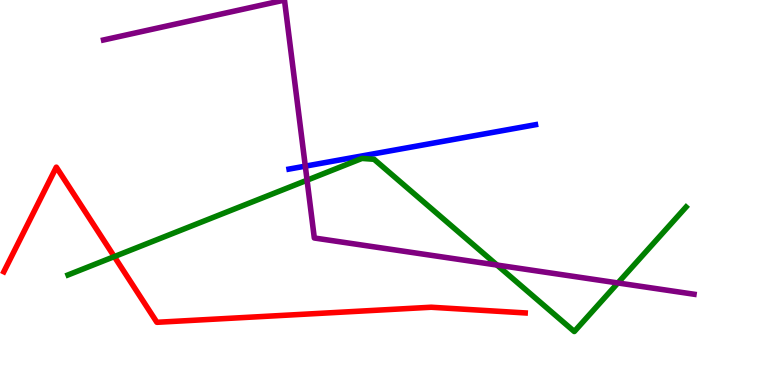[{'lines': ['blue', 'red'], 'intersections': []}, {'lines': ['green', 'red'], 'intersections': [{'x': 1.47, 'y': 3.34}]}, {'lines': ['purple', 'red'], 'intersections': []}, {'lines': ['blue', 'green'], 'intersections': []}, {'lines': ['blue', 'purple'], 'intersections': [{'x': 3.94, 'y': 5.68}]}, {'lines': ['green', 'purple'], 'intersections': [{'x': 3.96, 'y': 5.32}, {'x': 6.41, 'y': 3.12}, {'x': 7.97, 'y': 2.65}]}]